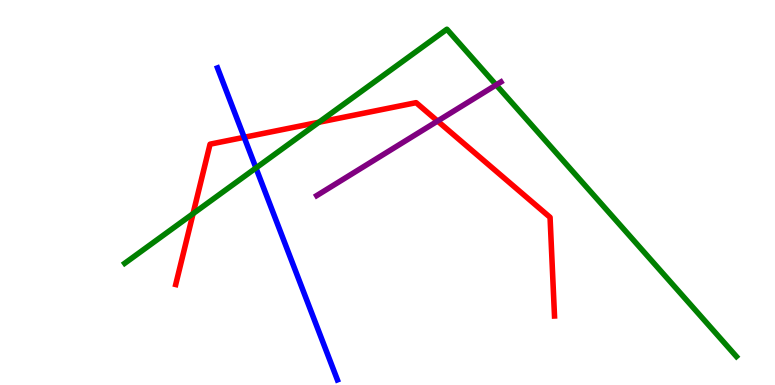[{'lines': ['blue', 'red'], 'intersections': [{'x': 3.15, 'y': 6.43}]}, {'lines': ['green', 'red'], 'intersections': [{'x': 2.49, 'y': 4.45}, {'x': 4.11, 'y': 6.82}]}, {'lines': ['purple', 'red'], 'intersections': [{'x': 5.65, 'y': 6.86}]}, {'lines': ['blue', 'green'], 'intersections': [{'x': 3.3, 'y': 5.64}]}, {'lines': ['blue', 'purple'], 'intersections': []}, {'lines': ['green', 'purple'], 'intersections': [{'x': 6.4, 'y': 7.79}]}]